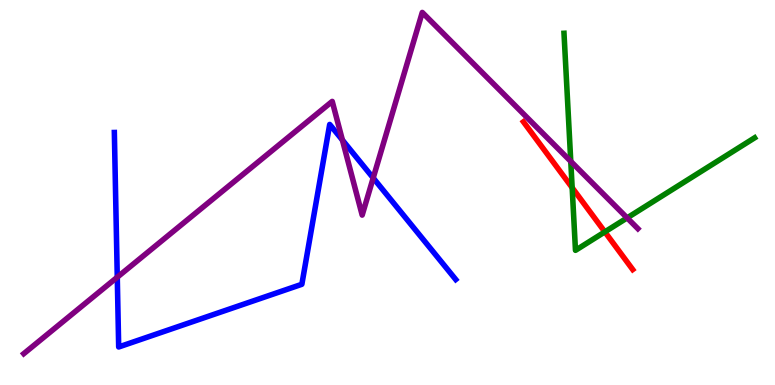[{'lines': ['blue', 'red'], 'intersections': []}, {'lines': ['green', 'red'], 'intersections': [{'x': 7.38, 'y': 5.13}, {'x': 7.8, 'y': 3.98}]}, {'lines': ['purple', 'red'], 'intersections': []}, {'lines': ['blue', 'green'], 'intersections': []}, {'lines': ['blue', 'purple'], 'intersections': [{'x': 1.51, 'y': 2.8}, {'x': 4.42, 'y': 6.36}, {'x': 4.82, 'y': 5.38}]}, {'lines': ['green', 'purple'], 'intersections': [{'x': 7.36, 'y': 5.81}, {'x': 8.09, 'y': 4.34}]}]